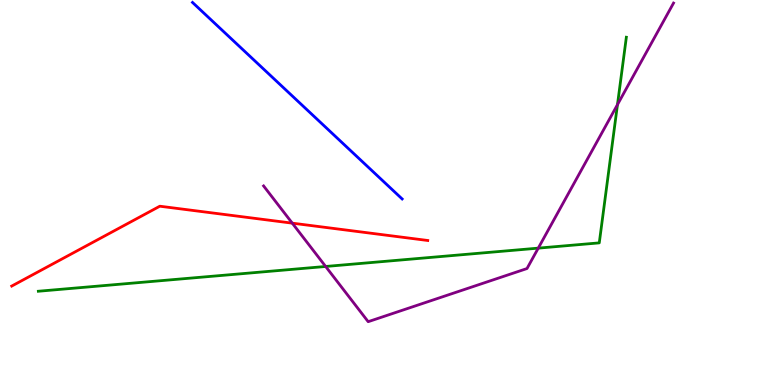[{'lines': ['blue', 'red'], 'intersections': []}, {'lines': ['green', 'red'], 'intersections': []}, {'lines': ['purple', 'red'], 'intersections': [{'x': 3.77, 'y': 4.2}]}, {'lines': ['blue', 'green'], 'intersections': []}, {'lines': ['blue', 'purple'], 'intersections': []}, {'lines': ['green', 'purple'], 'intersections': [{'x': 4.2, 'y': 3.08}, {'x': 6.95, 'y': 3.55}, {'x': 7.97, 'y': 7.28}]}]